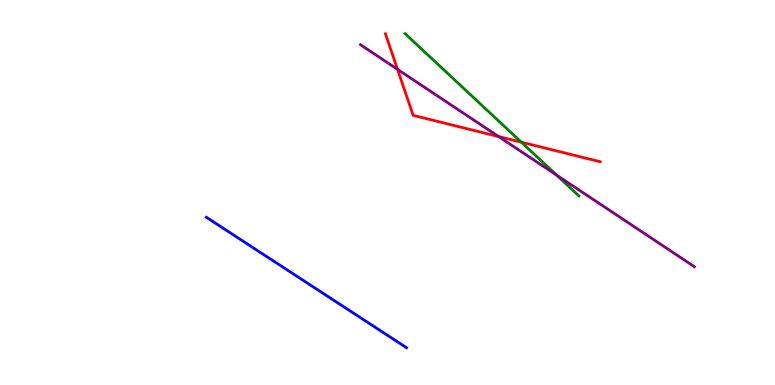[{'lines': ['blue', 'red'], 'intersections': []}, {'lines': ['green', 'red'], 'intersections': [{'x': 6.73, 'y': 6.31}]}, {'lines': ['purple', 'red'], 'intersections': [{'x': 5.13, 'y': 8.2}, {'x': 6.43, 'y': 6.45}]}, {'lines': ['blue', 'green'], 'intersections': []}, {'lines': ['blue', 'purple'], 'intersections': []}, {'lines': ['green', 'purple'], 'intersections': [{'x': 7.18, 'y': 5.45}]}]